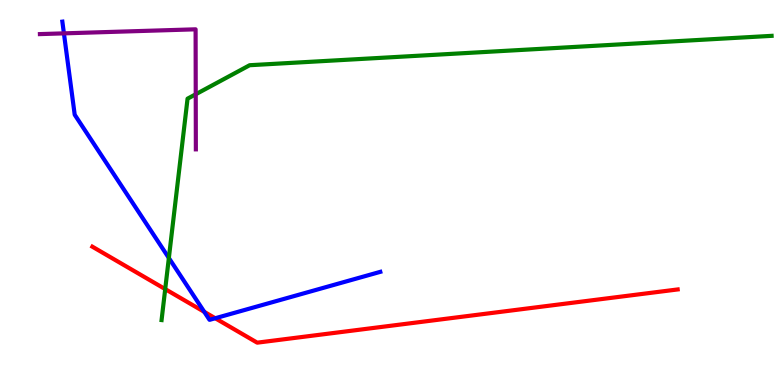[{'lines': ['blue', 'red'], 'intersections': [{'x': 2.64, 'y': 1.9}, {'x': 2.78, 'y': 1.73}]}, {'lines': ['green', 'red'], 'intersections': [{'x': 2.13, 'y': 2.49}]}, {'lines': ['purple', 'red'], 'intersections': []}, {'lines': ['blue', 'green'], 'intersections': [{'x': 2.18, 'y': 3.3}]}, {'lines': ['blue', 'purple'], 'intersections': [{'x': 0.825, 'y': 9.13}]}, {'lines': ['green', 'purple'], 'intersections': [{'x': 2.53, 'y': 7.55}]}]